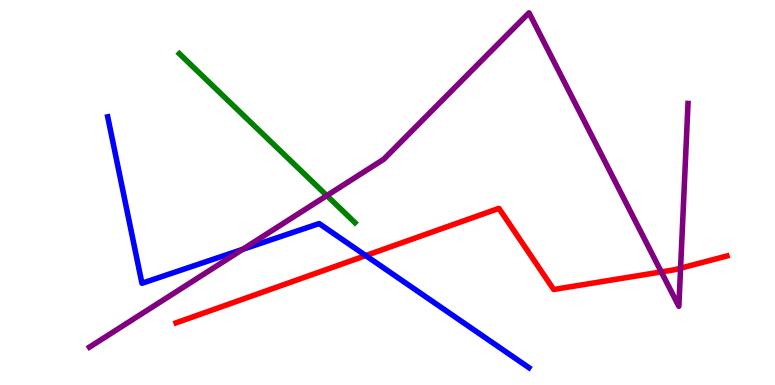[{'lines': ['blue', 'red'], 'intersections': [{'x': 4.72, 'y': 3.36}]}, {'lines': ['green', 'red'], 'intersections': []}, {'lines': ['purple', 'red'], 'intersections': [{'x': 8.53, 'y': 2.94}, {'x': 8.78, 'y': 3.03}]}, {'lines': ['blue', 'green'], 'intersections': []}, {'lines': ['blue', 'purple'], 'intersections': [{'x': 3.13, 'y': 3.52}]}, {'lines': ['green', 'purple'], 'intersections': [{'x': 4.22, 'y': 4.92}]}]